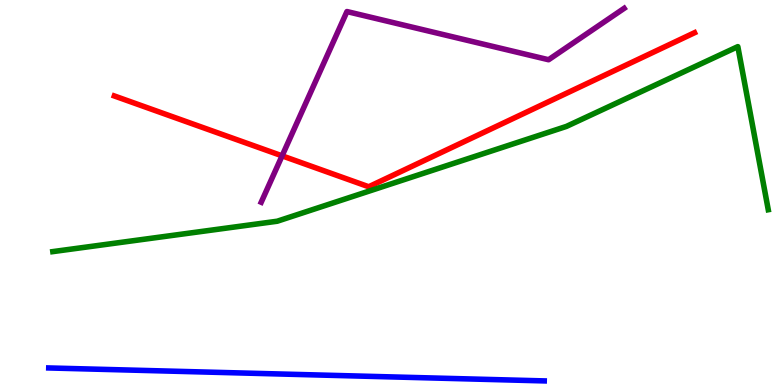[{'lines': ['blue', 'red'], 'intersections': []}, {'lines': ['green', 'red'], 'intersections': []}, {'lines': ['purple', 'red'], 'intersections': [{'x': 3.64, 'y': 5.95}]}, {'lines': ['blue', 'green'], 'intersections': []}, {'lines': ['blue', 'purple'], 'intersections': []}, {'lines': ['green', 'purple'], 'intersections': []}]